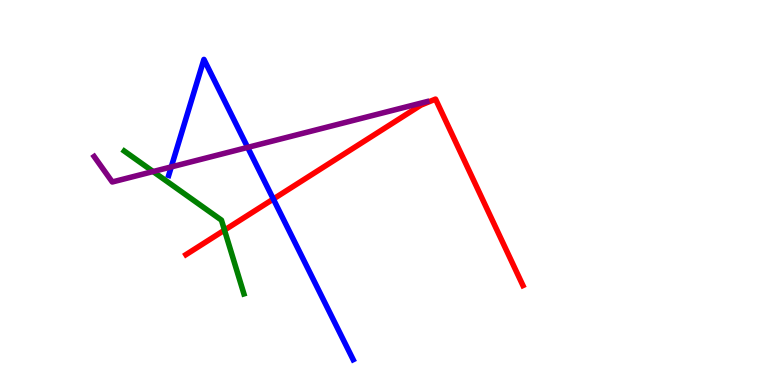[{'lines': ['blue', 'red'], 'intersections': [{'x': 3.53, 'y': 4.83}]}, {'lines': ['green', 'red'], 'intersections': [{'x': 2.9, 'y': 4.02}]}, {'lines': ['purple', 'red'], 'intersections': []}, {'lines': ['blue', 'green'], 'intersections': []}, {'lines': ['blue', 'purple'], 'intersections': [{'x': 2.21, 'y': 5.66}, {'x': 3.2, 'y': 6.17}]}, {'lines': ['green', 'purple'], 'intersections': [{'x': 1.98, 'y': 5.54}]}]